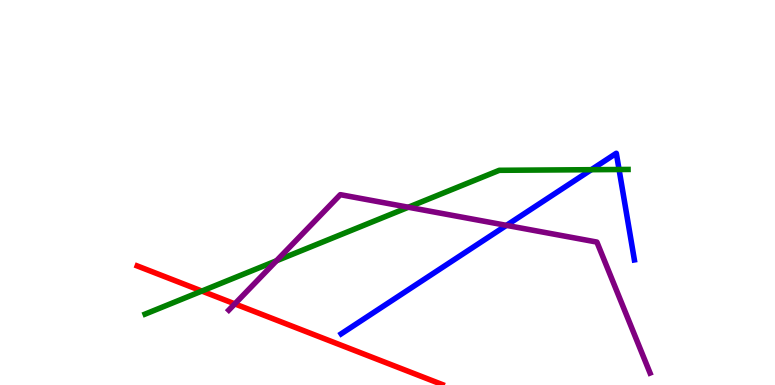[{'lines': ['blue', 'red'], 'intersections': []}, {'lines': ['green', 'red'], 'intersections': [{'x': 2.6, 'y': 2.44}]}, {'lines': ['purple', 'red'], 'intersections': [{'x': 3.03, 'y': 2.11}]}, {'lines': ['blue', 'green'], 'intersections': [{'x': 7.63, 'y': 5.59}, {'x': 7.99, 'y': 5.6}]}, {'lines': ['blue', 'purple'], 'intersections': [{'x': 6.54, 'y': 4.15}]}, {'lines': ['green', 'purple'], 'intersections': [{'x': 3.57, 'y': 3.23}, {'x': 5.27, 'y': 4.62}]}]